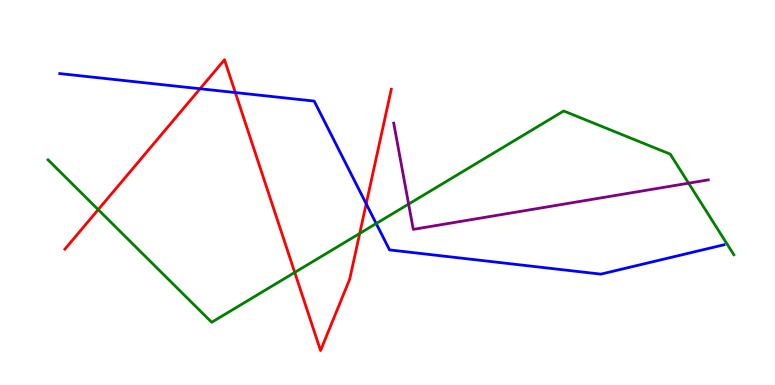[{'lines': ['blue', 'red'], 'intersections': [{'x': 2.58, 'y': 7.69}, {'x': 3.04, 'y': 7.6}, {'x': 4.73, 'y': 4.71}]}, {'lines': ['green', 'red'], 'intersections': [{'x': 1.27, 'y': 4.56}, {'x': 3.8, 'y': 2.92}, {'x': 4.64, 'y': 3.94}]}, {'lines': ['purple', 'red'], 'intersections': []}, {'lines': ['blue', 'green'], 'intersections': [{'x': 4.85, 'y': 4.19}]}, {'lines': ['blue', 'purple'], 'intersections': []}, {'lines': ['green', 'purple'], 'intersections': [{'x': 5.27, 'y': 4.7}, {'x': 8.89, 'y': 5.24}]}]